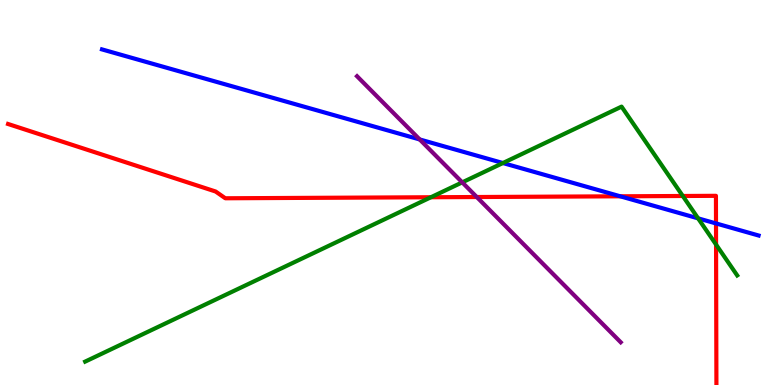[{'lines': ['blue', 'red'], 'intersections': [{'x': 8.0, 'y': 4.9}, {'x': 9.24, 'y': 4.2}]}, {'lines': ['green', 'red'], 'intersections': [{'x': 5.56, 'y': 4.88}, {'x': 8.81, 'y': 4.91}, {'x': 9.24, 'y': 3.65}]}, {'lines': ['purple', 'red'], 'intersections': [{'x': 6.15, 'y': 4.88}]}, {'lines': ['blue', 'green'], 'intersections': [{'x': 6.49, 'y': 5.77}, {'x': 9.01, 'y': 4.33}]}, {'lines': ['blue', 'purple'], 'intersections': [{'x': 5.42, 'y': 6.38}]}, {'lines': ['green', 'purple'], 'intersections': [{'x': 5.96, 'y': 5.26}]}]